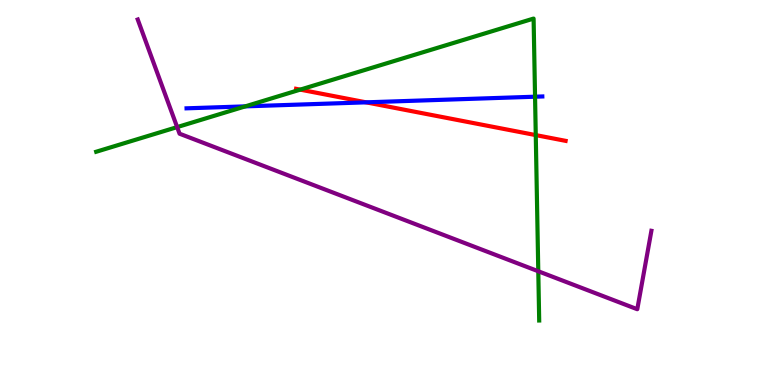[{'lines': ['blue', 'red'], 'intersections': [{'x': 4.72, 'y': 7.34}]}, {'lines': ['green', 'red'], 'intersections': [{'x': 3.87, 'y': 7.67}, {'x': 6.91, 'y': 6.49}]}, {'lines': ['purple', 'red'], 'intersections': []}, {'lines': ['blue', 'green'], 'intersections': [{'x': 3.16, 'y': 7.24}, {'x': 6.9, 'y': 7.49}]}, {'lines': ['blue', 'purple'], 'intersections': []}, {'lines': ['green', 'purple'], 'intersections': [{'x': 2.29, 'y': 6.7}, {'x': 6.95, 'y': 2.95}]}]